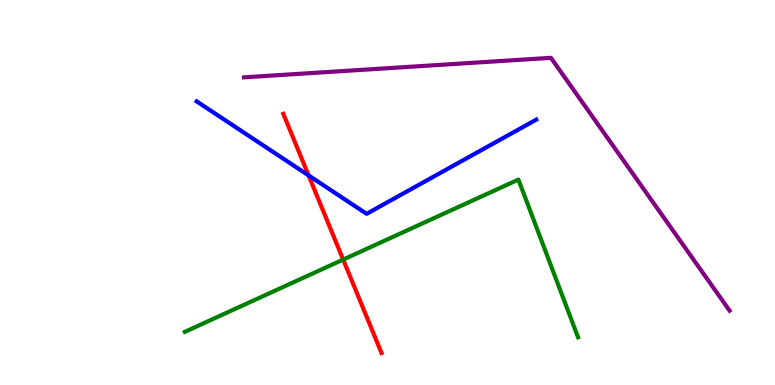[{'lines': ['blue', 'red'], 'intersections': [{'x': 3.98, 'y': 5.44}]}, {'lines': ['green', 'red'], 'intersections': [{'x': 4.43, 'y': 3.26}]}, {'lines': ['purple', 'red'], 'intersections': []}, {'lines': ['blue', 'green'], 'intersections': []}, {'lines': ['blue', 'purple'], 'intersections': []}, {'lines': ['green', 'purple'], 'intersections': []}]